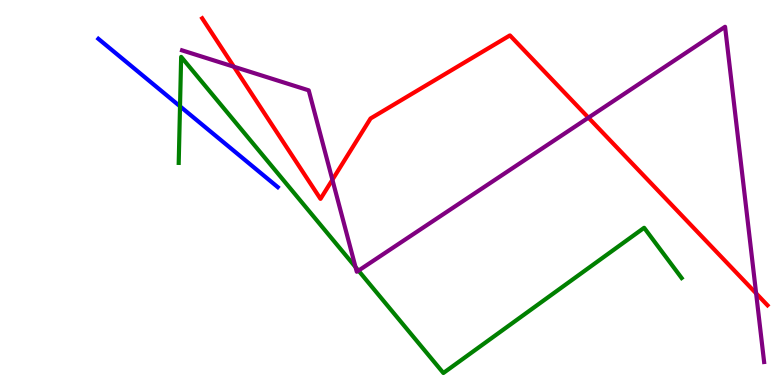[{'lines': ['blue', 'red'], 'intersections': []}, {'lines': ['green', 'red'], 'intersections': []}, {'lines': ['purple', 'red'], 'intersections': [{'x': 3.02, 'y': 8.27}, {'x': 4.29, 'y': 5.33}, {'x': 7.59, 'y': 6.94}, {'x': 9.76, 'y': 2.38}]}, {'lines': ['blue', 'green'], 'intersections': [{'x': 2.32, 'y': 7.24}]}, {'lines': ['blue', 'purple'], 'intersections': []}, {'lines': ['green', 'purple'], 'intersections': [{'x': 4.59, 'y': 3.06}, {'x': 4.63, 'y': 2.97}]}]